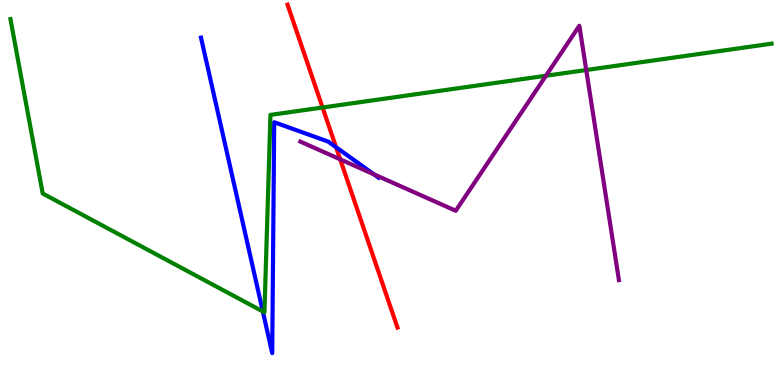[{'lines': ['blue', 'red'], 'intersections': [{'x': 4.34, 'y': 6.18}]}, {'lines': ['green', 'red'], 'intersections': [{'x': 4.16, 'y': 7.21}]}, {'lines': ['purple', 'red'], 'intersections': [{'x': 4.39, 'y': 5.86}]}, {'lines': ['blue', 'green'], 'intersections': [{'x': 3.39, 'y': 1.91}]}, {'lines': ['blue', 'purple'], 'intersections': [{'x': 4.83, 'y': 5.47}]}, {'lines': ['green', 'purple'], 'intersections': [{'x': 7.04, 'y': 8.03}, {'x': 7.56, 'y': 8.18}]}]